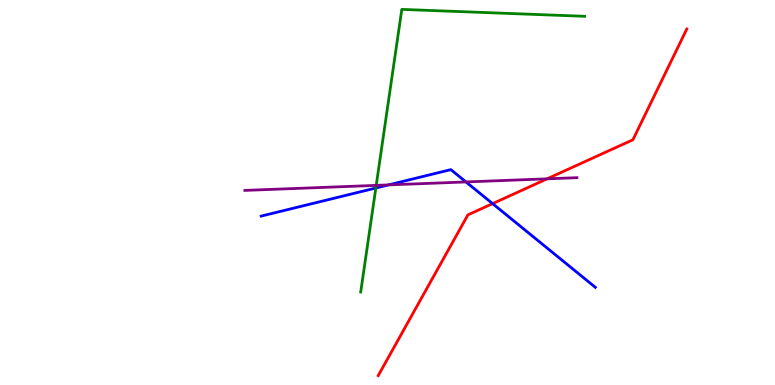[{'lines': ['blue', 'red'], 'intersections': [{'x': 6.36, 'y': 4.71}]}, {'lines': ['green', 'red'], 'intersections': []}, {'lines': ['purple', 'red'], 'intersections': [{'x': 7.06, 'y': 5.36}]}, {'lines': ['blue', 'green'], 'intersections': [{'x': 4.85, 'y': 5.12}]}, {'lines': ['blue', 'purple'], 'intersections': [{'x': 5.01, 'y': 5.2}, {'x': 6.01, 'y': 5.27}]}, {'lines': ['green', 'purple'], 'intersections': [{'x': 4.85, 'y': 5.19}]}]